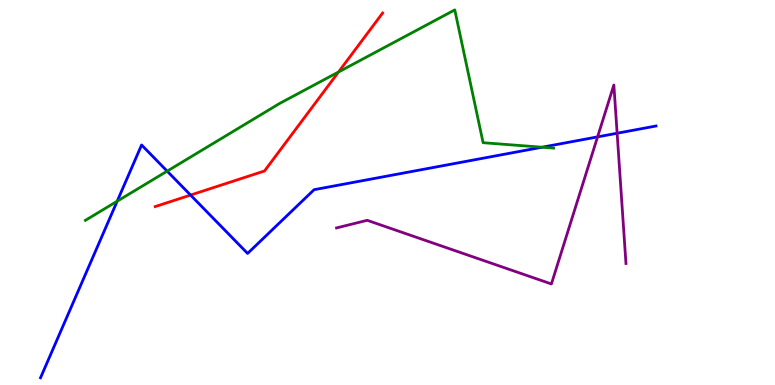[{'lines': ['blue', 'red'], 'intersections': [{'x': 2.46, 'y': 4.93}]}, {'lines': ['green', 'red'], 'intersections': [{'x': 4.37, 'y': 8.13}]}, {'lines': ['purple', 'red'], 'intersections': []}, {'lines': ['blue', 'green'], 'intersections': [{'x': 1.51, 'y': 4.77}, {'x': 2.16, 'y': 5.55}, {'x': 6.99, 'y': 6.18}]}, {'lines': ['blue', 'purple'], 'intersections': [{'x': 7.71, 'y': 6.44}, {'x': 7.96, 'y': 6.54}]}, {'lines': ['green', 'purple'], 'intersections': []}]